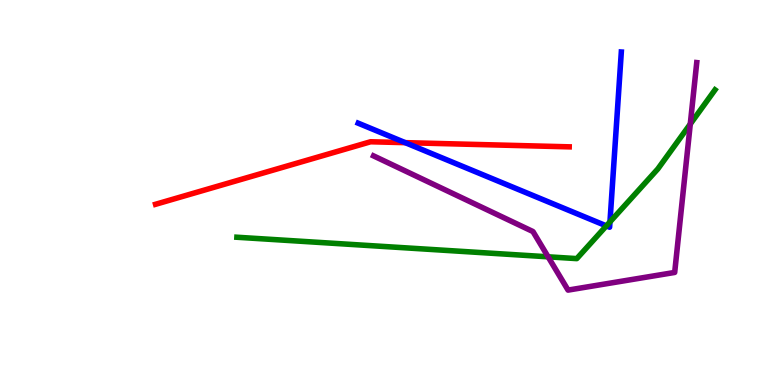[{'lines': ['blue', 'red'], 'intersections': [{'x': 5.23, 'y': 6.29}]}, {'lines': ['green', 'red'], 'intersections': []}, {'lines': ['purple', 'red'], 'intersections': []}, {'lines': ['blue', 'green'], 'intersections': [{'x': 7.82, 'y': 4.13}, {'x': 7.87, 'y': 4.24}]}, {'lines': ['blue', 'purple'], 'intersections': []}, {'lines': ['green', 'purple'], 'intersections': [{'x': 7.07, 'y': 3.33}, {'x': 8.91, 'y': 6.78}]}]